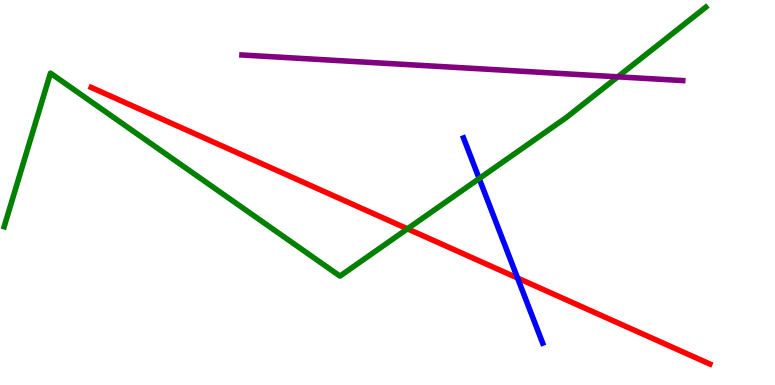[{'lines': ['blue', 'red'], 'intersections': [{'x': 6.68, 'y': 2.78}]}, {'lines': ['green', 'red'], 'intersections': [{'x': 5.26, 'y': 4.06}]}, {'lines': ['purple', 'red'], 'intersections': []}, {'lines': ['blue', 'green'], 'intersections': [{'x': 6.18, 'y': 5.36}]}, {'lines': ['blue', 'purple'], 'intersections': []}, {'lines': ['green', 'purple'], 'intersections': [{'x': 7.97, 'y': 8.0}]}]